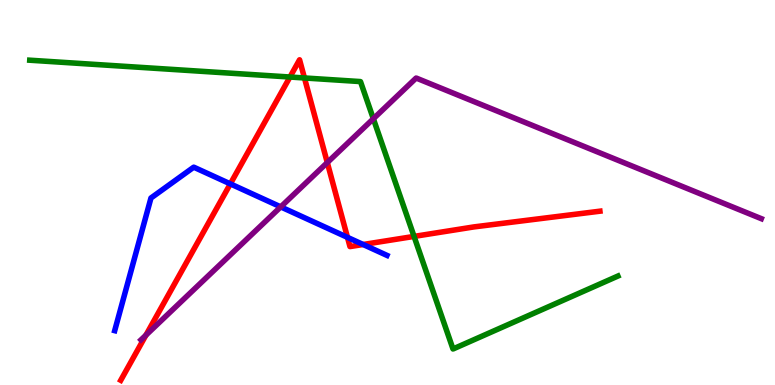[{'lines': ['blue', 'red'], 'intersections': [{'x': 2.97, 'y': 5.22}, {'x': 4.48, 'y': 3.83}, {'x': 4.69, 'y': 3.65}]}, {'lines': ['green', 'red'], 'intersections': [{'x': 3.74, 'y': 8.0}, {'x': 3.93, 'y': 7.97}, {'x': 5.34, 'y': 3.86}]}, {'lines': ['purple', 'red'], 'intersections': [{'x': 1.88, 'y': 1.29}, {'x': 4.22, 'y': 5.78}]}, {'lines': ['blue', 'green'], 'intersections': []}, {'lines': ['blue', 'purple'], 'intersections': [{'x': 3.62, 'y': 4.63}]}, {'lines': ['green', 'purple'], 'intersections': [{'x': 4.82, 'y': 6.92}]}]